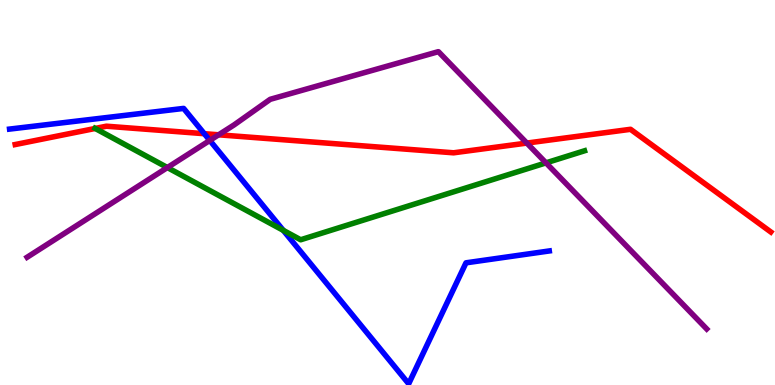[{'lines': ['blue', 'red'], 'intersections': [{'x': 2.64, 'y': 6.53}]}, {'lines': ['green', 'red'], 'intersections': [{'x': 1.23, 'y': 6.66}]}, {'lines': ['purple', 'red'], 'intersections': [{'x': 2.82, 'y': 6.5}, {'x': 6.8, 'y': 6.28}]}, {'lines': ['blue', 'green'], 'intersections': [{'x': 3.66, 'y': 4.02}]}, {'lines': ['blue', 'purple'], 'intersections': [{'x': 2.71, 'y': 6.35}]}, {'lines': ['green', 'purple'], 'intersections': [{'x': 2.16, 'y': 5.65}, {'x': 7.05, 'y': 5.77}]}]